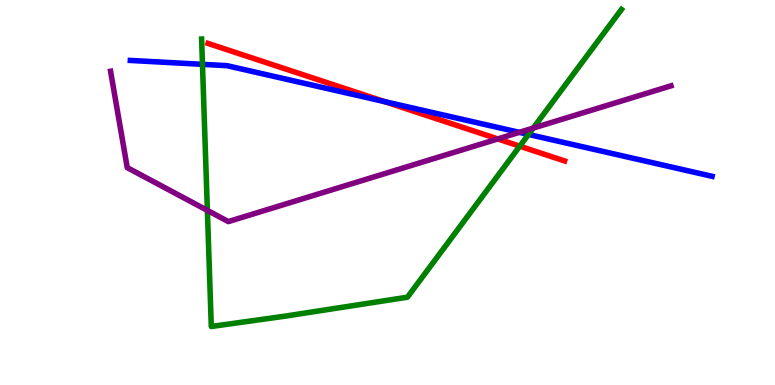[{'lines': ['blue', 'red'], 'intersections': [{'x': 4.96, 'y': 7.36}]}, {'lines': ['green', 'red'], 'intersections': [{'x': 6.71, 'y': 6.2}]}, {'lines': ['purple', 'red'], 'intersections': [{'x': 6.42, 'y': 6.39}]}, {'lines': ['blue', 'green'], 'intersections': [{'x': 2.61, 'y': 8.33}, {'x': 6.82, 'y': 6.51}]}, {'lines': ['blue', 'purple'], 'intersections': [{'x': 6.7, 'y': 6.56}]}, {'lines': ['green', 'purple'], 'intersections': [{'x': 2.68, 'y': 4.54}, {'x': 6.88, 'y': 6.67}]}]